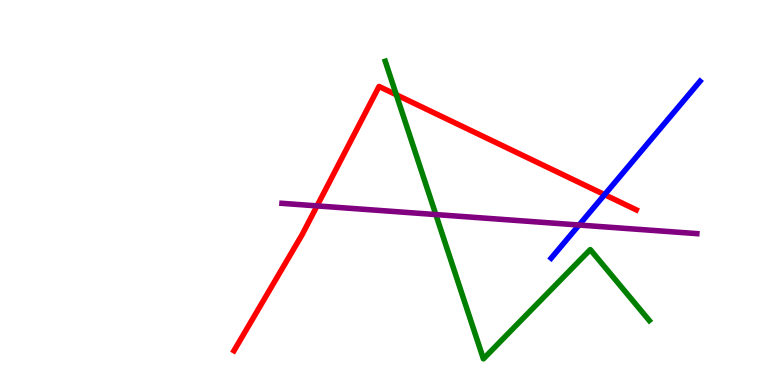[{'lines': ['blue', 'red'], 'intersections': [{'x': 7.8, 'y': 4.94}]}, {'lines': ['green', 'red'], 'intersections': [{'x': 5.11, 'y': 7.54}]}, {'lines': ['purple', 'red'], 'intersections': [{'x': 4.09, 'y': 4.65}]}, {'lines': ['blue', 'green'], 'intersections': []}, {'lines': ['blue', 'purple'], 'intersections': [{'x': 7.47, 'y': 4.16}]}, {'lines': ['green', 'purple'], 'intersections': [{'x': 5.62, 'y': 4.43}]}]